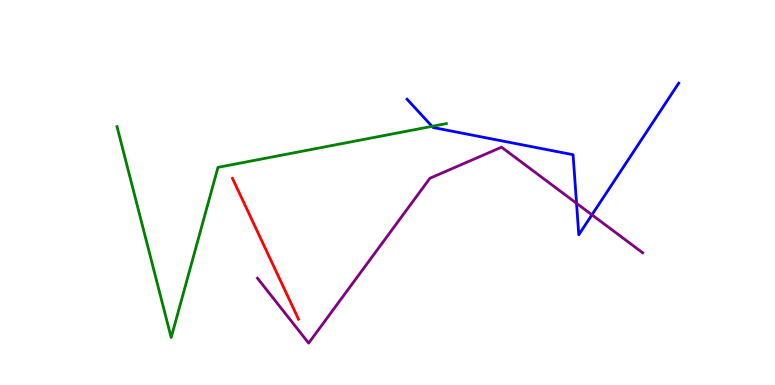[{'lines': ['blue', 'red'], 'intersections': []}, {'lines': ['green', 'red'], 'intersections': []}, {'lines': ['purple', 'red'], 'intersections': []}, {'lines': ['blue', 'green'], 'intersections': [{'x': 5.58, 'y': 6.72}]}, {'lines': ['blue', 'purple'], 'intersections': [{'x': 7.44, 'y': 4.72}, {'x': 7.64, 'y': 4.42}]}, {'lines': ['green', 'purple'], 'intersections': []}]